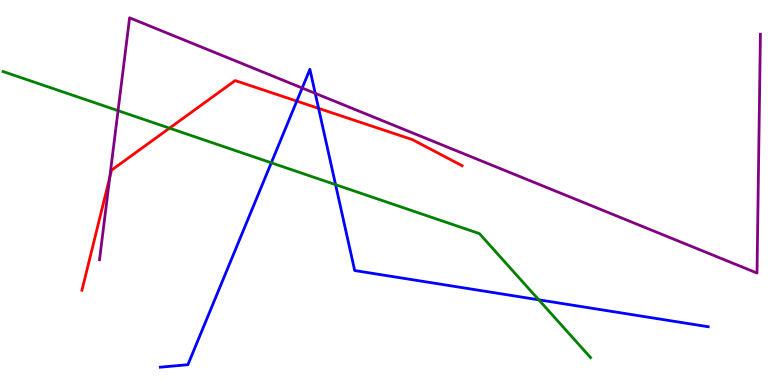[{'lines': ['blue', 'red'], 'intersections': [{'x': 3.83, 'y': 7.37}, {'x': 4.11, 'y': 7.19}]}, {'lines': ['green', 'red'], 'intersections': [{'x': 2.19, 'y': 6.67}]}, {'lines': ['purple', 'red'], 'intersections': [{'x': 1.42, 'y': 5.39}]}, {'lines': ['blue', 'green'], 'intersections': [{'x': 3.5, 'y': 5.77}, {'x': 4.33, 'y': 5.2}, {'x': 6.95, 'y': 2.21}]}, {'lines': ['blue', 'purple'], 'intersections': [{'x': 3.9, 'y': 7.71}, {'x': 4.07, 'y': 7.58}]}, {'lines': ['green', 'purple'], 'intersections': [{'x': 1.52, 'y': 7.13}]}]